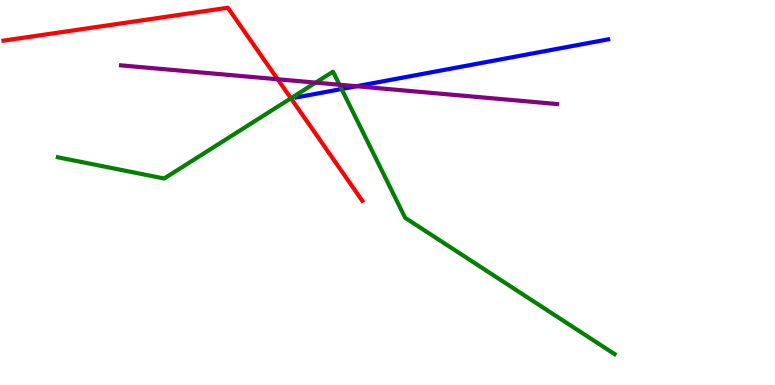[{'lines': ['blue', 'red'], 'intersections': []}, {'lines': ['green', 'red'], 'intersections': [{'x': 3.75, 'y': 7.45}]}, {'lines': ['purple', 'red'], 'intersections': [{'x': 3.58, 'y': 7.94}]}, {'lines': ['blue', 'green'], 'intersections': [{'x': 4.41, 'y': 7.69}]}, {'lines': ['blue', 'purple'], 'intersections': [{'x': 4.6, 'y': 7.76}]}, {'lines': ['green', 'purple'], 'intersections': [{'x': 4.07, 'y': 7.85}, {'x': 4.38, 'y': 7.8}]}]